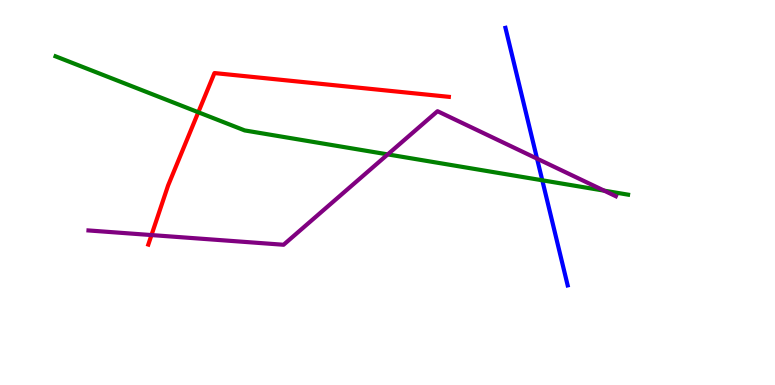[{'lines': ['blue', 'red'], 'intersections': []}, {'lines': ['green', 'red'], 'intersections': [{'x': 2.56, 'y': 7.08}]}, {'lines': ['purple', 'red'], 'intersections': [{'x': 1.95, 'y': 3.89}]}, {'lines': ['blue', 'green'], 'intersections': [{'x': 7.0, 'y': 5.32}]}, {'lines': ['blue', 'purple'], 'intersections': [{'x': 6.93, 'y': 5.88}]}, {'lines': ['green', 'purple'], 'intersections': [{'x': 5.0, 'y': 5.99}, {'x': 7.8, 'y': 5.05}]}]